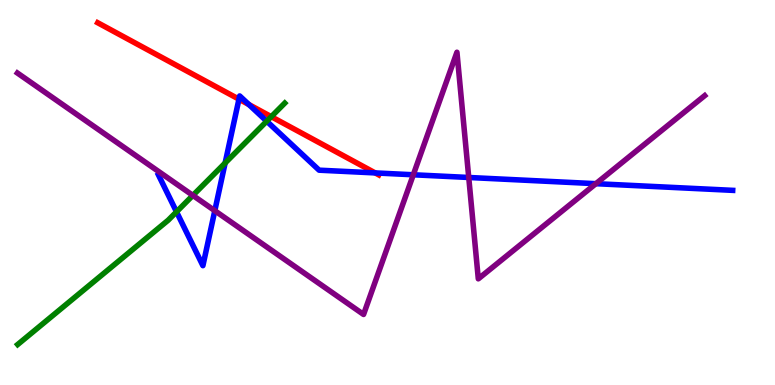[{'lines': ['blue', 'red'], 'intersections': [{'x': 3.08, 'y': 7.42}, {'x': 3.21, 'y': 7.28}, {'x': 4.84, 'y': 5.51}]}, {'lines': ['green', 'red'], 'intersections': [{'x': 3.5, 'y': 6.97}]}, {'lines': ['purple', 'red'], 'intersections': []}, {'lines': ['blue', 'green'], 'intersections': [{'x': 2.28, 'y': 4.5}, {'x': 2.91, 'y': 5.77}, {'x': 3.44, 'y': 6.85}]}, {'lines': ['blue', 'purple'], 'intersections': [{'x': 2.77, 'y': 4.53}, {'x': 5.33, 'y': 5.46}, {'x': 6.05, 'y': 5.39}, {'x': 7.69, 'y': 5.23}]}, {'lines': ['green', 'purple'], 'intersections': [{'x': 2.49, 'y': 4.92}]}]